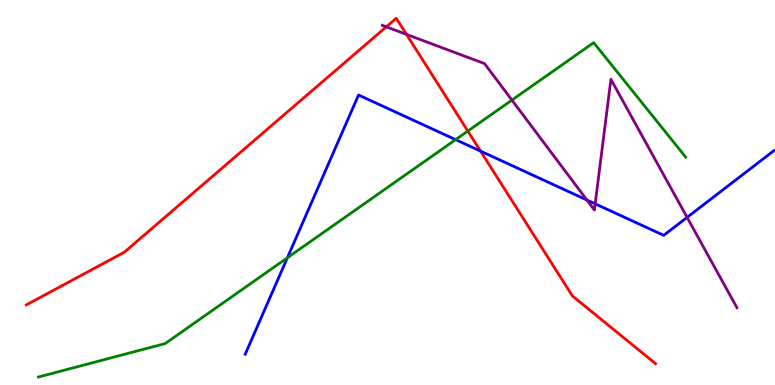[{'lines': ['blue', 'red'], 'intersections': [{'x': 6.2, 'y': 6.08}]}, {'lines': ['green', 'red'], 'intersections': [{'x': 6.04, 'y': 6.6}]}, {'lines': ['purple', 'red'], 'intersections': [{'x': 4.98, 'y': 9.3}, {'x': 5.24, 'y': 9.11}]}, {'lines': ['blue', 'green'], 'intersections': [{'x': 3.71, 'y': 3.3}, {'x': 5.88, 'y': 6.37}]}, {'lines': ['blue', 'purple'], 'intersections': [{'x': 7.57, 'y': 4.8}, {'x': 7.68, 'y': 4.71}, {'x': 8.87, 'y': 4.35}]}, {'lines': ['green', 'purple'], 'intersections': [{'x': 6.61, 'y': 7.4}]}]